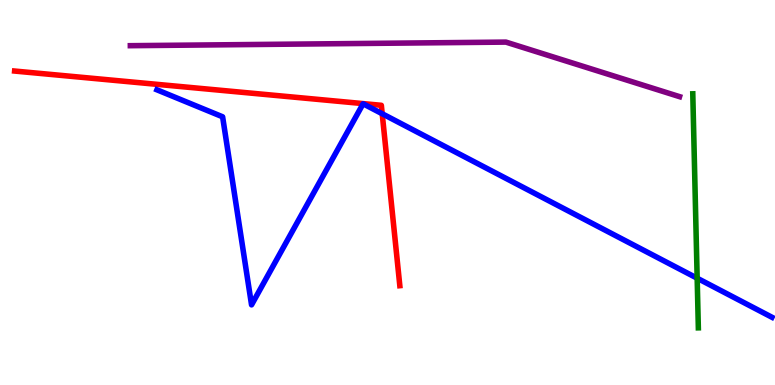[{'lines': ['blue', 'red'], 'intersections': [{'x': 4.93, 'y': 7.05}]}, {'lines': ['green', 'red'], 'intersections': []}, {'lines': ['purple', 'red'], 'intersections': []}, {'lines': ['blue', 'green'], 'intersections': [{'x': 9.0, 'y': 2.77}]}, {'lines': ['blue', 'purple'], 'intersections': []}, {'lines': ['green', 'purple'], 'intersections': []}]